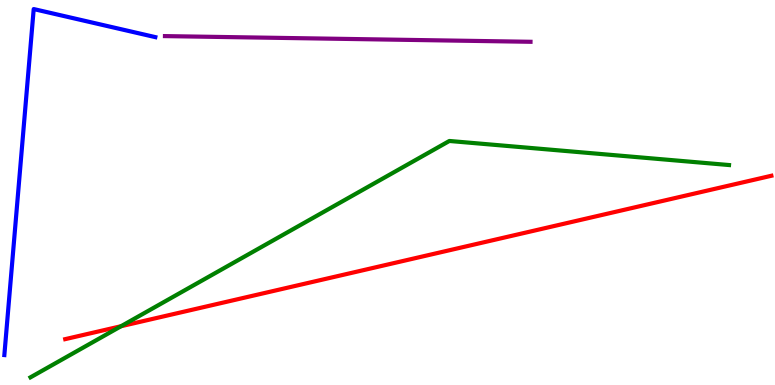[{'lines': ['blue', 'red'], 'intersections': []}, {'lines': ['green', 'red'], 'intersections': [{'x': 1.56, 'y': 1.53}]}, {'lines': ['purple', 'red'], 'intersections': []}, {'lines': ['blue', 'green'], 'intersections': []}, {'lines': ['blue', 'purple'], 'intersections': []}, {'lines': ['green', 'purple'], 'intersections': []}]